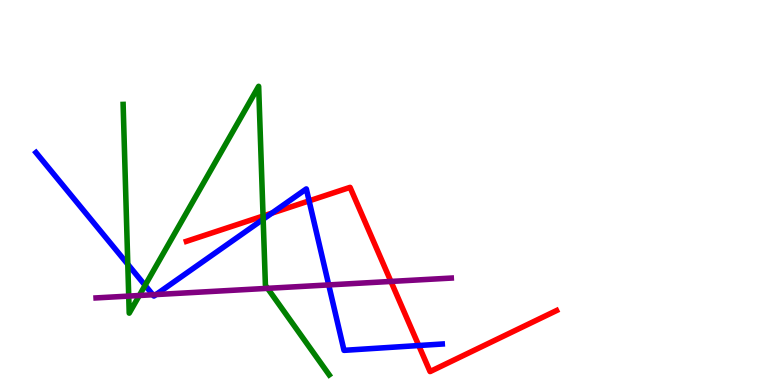[{'lines': ['blue', 'red'], 'intersections': [{'x': 3.51, 'y': 4.46}, {'x': 3.99, 'y': 4.78}, {'x': 5.4, 'y': 1.03}]}, {'lines': ['green', 'red'], 'intersections': [{'x': 3.39, 'y': 4.39}]}, {'lines': ['purple', 'red'], 'intersections': [{'x': 5.04, 'y': 2.69}]}, {'lines': ['blue', 'green'], 'intersections': [{'x': 1.65, 'y': 3.14}, {'x': 1.87, 'y': 2.59}, {'x': 3.4, 'y': 4.31}]}, {'lines': ['blue', 'purple'], 'intersections': [{'x': 1.97, 'y': 2.34}, {'x': 2.01, 'y': 2.35}, {'x': 4.24, 'y': 2.6}]}, {'lines': ['green', 'purple'], 'intersections': [{'x': 1.66, 'y': 2.31}, {'x': 1.8, 'y': 2.32}, {'x': 3.45, 'y': 2.51}]}]